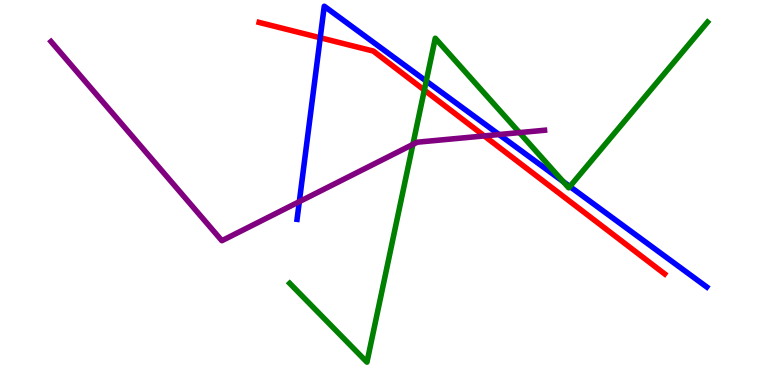[{'lines': ['blue', 'red'], 'intersections': [{'x': 4.13, 'y': 9.02}]}, {'lines': ['green', 'red'], 'intersections': [{'x': 5.48, 'y': 7.66}]}, {'lines': ['purple', 'red'], 'intersections': [{'x': 6.25, 'y': 6.47}]}, {'lines': ['blue', 'green'], 'intersections': [{'x': 5.5, 'y': 7.89}, {'x': 7.27, 'y': 5.28}, {'x': 7.35, 'y': 5.16}]}, {'lines': ['blue', 'purple'], 'intersections': [{'x': 3.86, 'y': 4.76}, {'x': 6.44, 'y': 6.51}]}, {'lines': ['green', 'purple'], 'intersections': [{'x': 5.33, 'y': 6.25}, {'x': 6.7, 'y': 6.56}]}]